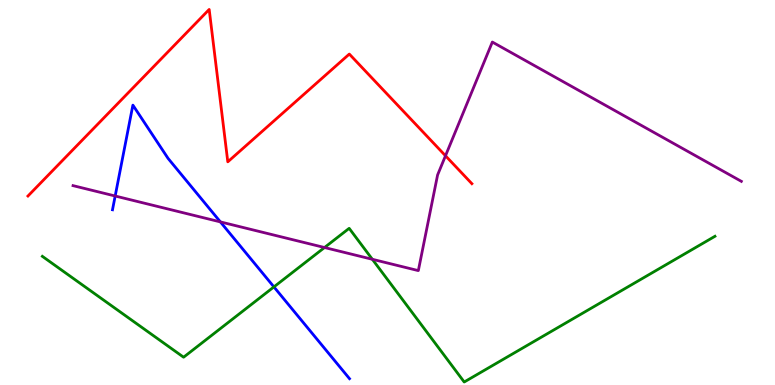[{'lines': ['blue', 'red'], 'intersections': []}, {'lines': ['green', 'red'], 'intersections': []}, {'lines': ['purple', 'red'], 'intersections': [{'x': 5.75, 'y': 5.95}]}, {'lines': ['blue', 'green'], 'intersections': [{'x': 3.53, 'y': 2.55}]}, {'lines': ['blue', 'purple'], 'intersections': [{'x': 1.49, 'y': 4.91}, {'x': 2.84, 'y': 4.24}]}, {'lines': ['green', 'purple'], 'intersections': [{'x': 4.19, 'y': 3.57}, {'x': 4.8, 'y': 3.27}]}]